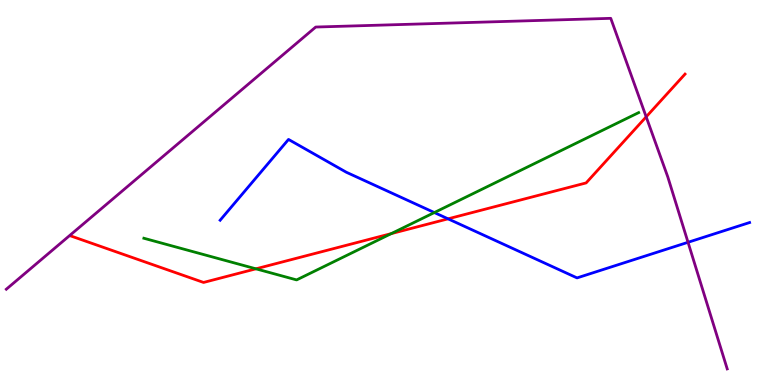[{'lines': ['blue', 'red'], 'intersections': [{'x': 5.78, 'y': 4.32}]}, {'lines': ['green', 'red'], 'intersections': [{'x': 3.3, 'y': 3.02}, {'x': 5.05, 'y': 3.93}]}, {'lines': ['purple', 'red'], 'intersections': [{'x': 8.34, 'y': 6.97}]}, {'lines': ['blue', 'green'], 'intersections': [{'x': 5.6, 'y': 4.48}]}, {'lines': ['blue', 'purple'], 'intersections': [{'x': 8.88, 'y': 3.71}]}, {'lines': ['green', 'purple'], 'intersections': []}]